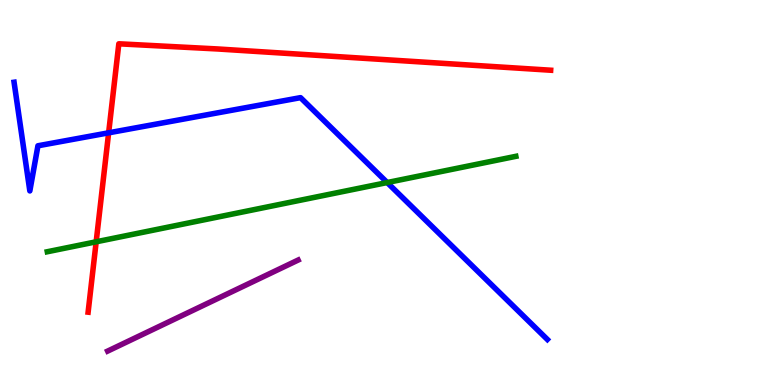[{'lines': ['blue', 'red'], 'intersections': [{'x': 1.4, 'y': 6.55}]}, {'lines': ['green', 'red'], 'intersections': [{'x': 1.24, 'y': 3.72}]}, {'lines': ['purple', 'red'], 'intersections': []}, {'lines': ['blue', 'green'], 'intersections': [{'x': 5.0, 'y': 5.26}]}, {'lines': ['blue', 'purple'], 'intersections': []}, {'lines': ['green', 'purple'], 'intersections': []}]